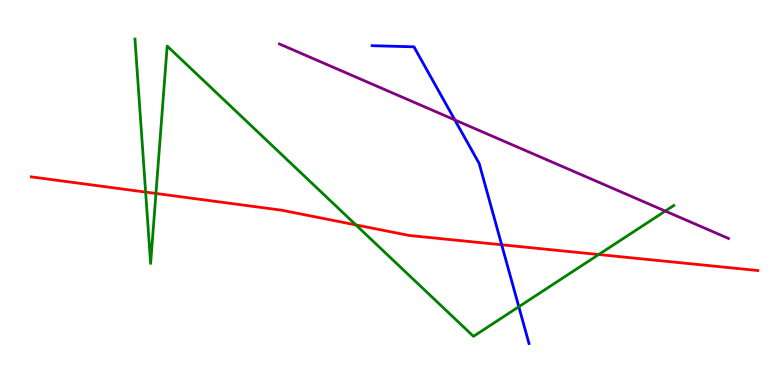[{'lines': ['blue', 'red'], 'intersections': [{'x': 6.47, 'y': 3.64}]}, {'lines': ['green', 'red'], 'intersections': [{'x': 1.88, 'y': 5.01}, {'x': 2.01, 'y': 4.97}, {'x': 4.59, 'y': 4.16}, {'x': 7.73, 'y': 3.39}]}, {'lines': ['purple', 'red'], 'intersections': []}, {'lines': ['blue', 'green'], 'intersections': [{'x': 6.69, 'y': 2.03}]}, {'lines': ['blue', 'purple'], 'intersections': [{'x': 5.87, 'y': 6.88}]}, {'lines': ['green', 'purple'], 'intersections': [{'x': 8.58, 'y': 4.52}]}]